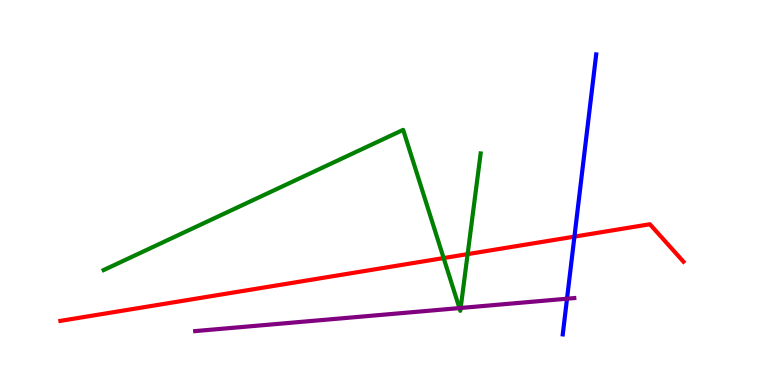[{'lines': ['blue', 'red'], 'intersections': [{'x': 7.41, 'y': 3.85}]}, {'lines': ['green', 'red'], 'intersections': [{'x': 5.72, 'y': 3.3}, {'x': 6.03, 'y': 3.4}]}, {'lines': ['purple', 'red'], 'intersections': []}, {'lines': ['blue', 'green'], 'intersections': []}, {'lines': ['blue', 'purple'], 'intersections': [{'x': 7.32, 'y': 2.24}]}, {'lines': ['green', 'purple'], 'intersections': [{'x': 5.93, 'y': 2.0}, {'x': 5.94, 'y': 2.0}]}]